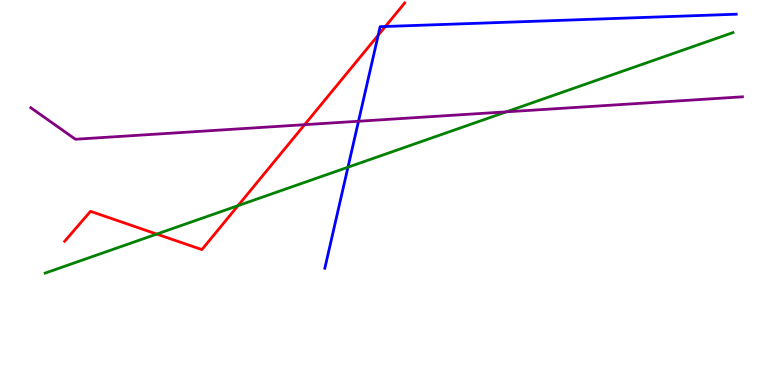[{'lines': ['blue', 'red'], 'intersections': [{'x': 4.88, 'y': 9.09}, {'x': 4.97, 'y': 9.31}]}, {'lines': ['green', 'red'], 'intersections': [{'x': 2.02, 'y': 3.92}, {'x': 3.07, 'y': 4.66}]}, {'lines': ['purple', 'red'], 'intersections': [{'x': 3.93, 'y': 6.76}]}, {'lines': ['blue', 'green'], 'intersections': [{'x': 4.49, 'y': 5.66}]}, {'lines': ['blue', 'purple'], 'intersections': [{'x': 4.63, 'y': 6.85}]}, {'lines': ['green', 'purple'], 'intersections': [{'x': 6.53, 'y': 7.1}]}]